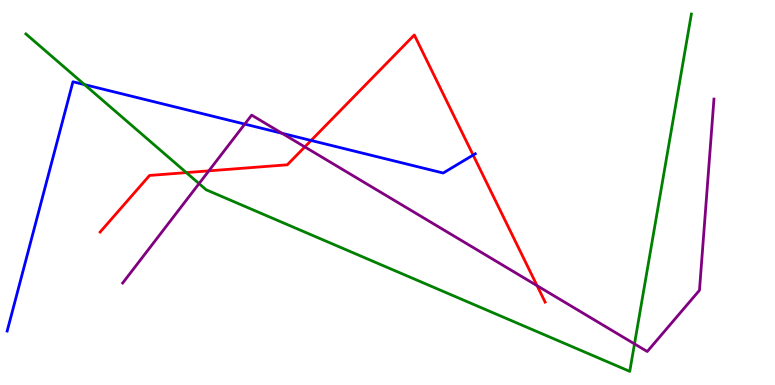[{'lines': ['blue', 'red'], 'intersections': [{'x': 4.01, 'y': 6.35}, {'x': 6.1, 'y': 5.97}]}, {'lines': ['green', 'red'], 'intersections': [{'x': 2.4, 'y': 5.52}]}, {'lines': ['purple', 'red'], 'intersections': [{'x': 2.69, 'y': 5.56}, {'x': 3.93, 'y': 6.18}, {'x': 6.93, 'y': 2.58}]}, {'lines': ['blue', 'green'], 'intersections': [{'x': 1.09, 'y': 7.8}]}, {'lines': ['blue', 'purple'], 'intersections': [{'x': 3.16, 'y': 6.78}, {'x': 3.64, 'y': 6.54}]}, {'lines': ['green', 'purple'], 'intersections': [{'x': 2.57, 'y': 5.23}, {'x': 8.19, 'y': 1.07}]}]